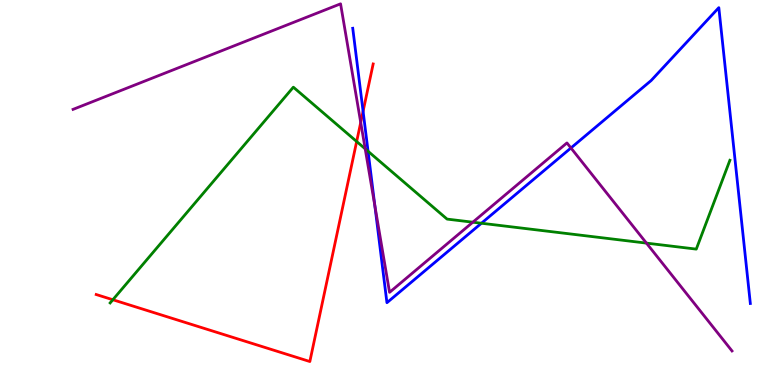[{'lines': ['blue', 'red'], 'intersections': [{'x': 4.69, 'y': 7.11}]}, {'lines': ['green', 'red'], 'intersections': [{'x': 1.46, 'y': 2.21}, {'x': 4.6, 'y': 6.32}]}, {'lines': ['purple', 'red'], 'intersections': [{'x': 4.65, 'y': 6.82}]}, {'lines': ['blue', 'green'], 'intersections': [{'x': 4.75, 'y': 6.07}, {'x': 6.21, 'y': 4.2}]}, {'lines': ['blue', 'purple'], 'intersections': [{'x': 4.84, 'y': 4.66}, {'x': 7.37, 'y': 6.16}]}, {'lines': ['green', 'purple'], 'intersections': [{'x': 4.71, 'y': 6.13}, {'x': 6.1, 'y': 4.23}, {'x': 8.34, 'y': 3.69}]}]